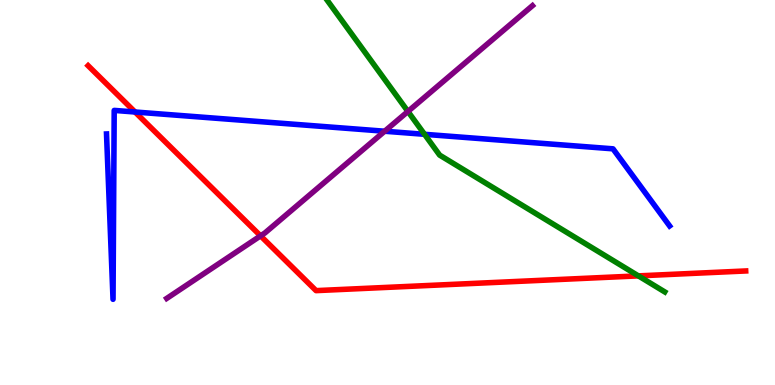[{'lines': ['blue', 'red'], 'intersections': [{'x': 1.74, 'y': 7.09}]}, {'lines': ['green', 'red'], 'intersections': [{'x': 8.24, 'y': 2.83}]}, {'lines': ['purple', 'red'], 'intersections': [{'x': 3.36, 'y': 3.87}]}, {'lines': ['blue', 'green'], 'intersections': [{'x': 5.48, 'y': 6.51}]}, {'lines': ['blue', 'purple'], 'intersections': [{'x': 4.96, 'y': 6.59}]}, {'lines': ['green', 'purple'], 'intersections': [{'x': 5.26, 'y': 7.1}]}]